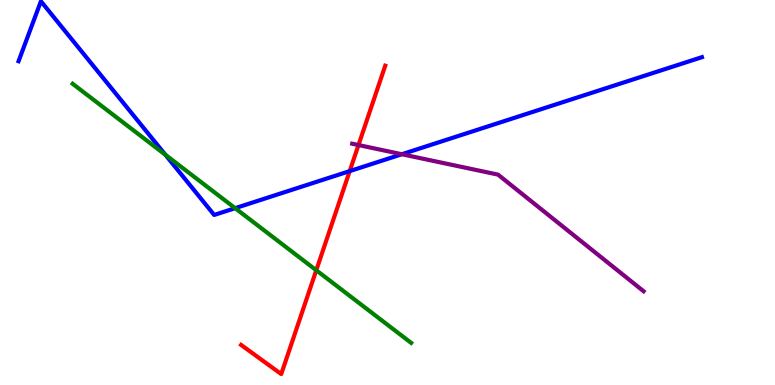[{'lines': ['blue', 'red'], 'intersections': [{'x': 4.51, 'y': 5.56}]}, {'lines': ['green', 'red'], 'intersections': [{'x': 4.08, 'y': 2.98}]}, {'lines': ['purple', 'red'], 'intersections': [{'x': 4.63, 'y': 6.23}]}, {'lines': ['blue', 'green'], 'intersections': [{'x': 2.13, 'y': 5.98}, {'x': 3.03, 'y': 4.59}]}, {'lines': ['blue', 'purple'], 'intersections': [{'x': 5.19, 'y': 5.99}]}, {'lines': ['green', 'purple'], 'intersections': []}]